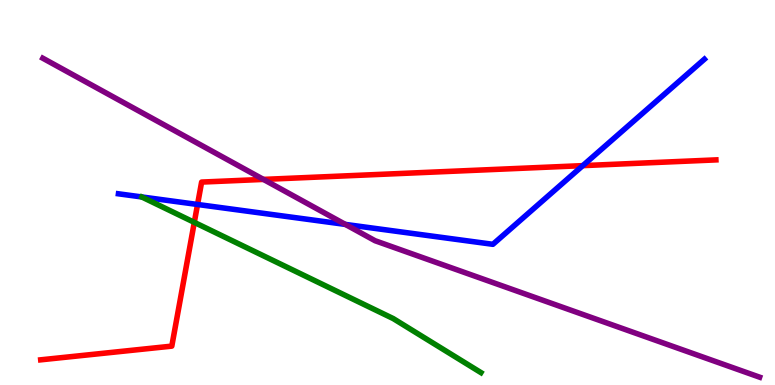[{'lines': ['blue', 'red'], 'intersections': [{'x': 2.55, 'y': 4.69}, {'x': 7.52, 'y': 5.7}]}, {'lines': ['green', 'red'], 'intersections': [{'x': 2.51, 'y': 4.22}]}, {'lines': ['purple', 'red'], 'intersections': [{'x': 3.4, 'y': 5.34}]}, {'lines': ['blue', 'green'], 'intersections': []}, {'lines': ['blue', 'purple'], 'intersections': [{'x': 4.46, 'y': 4.17}]}, {'lines': ['green', 'purple'], 'intersections': []}]